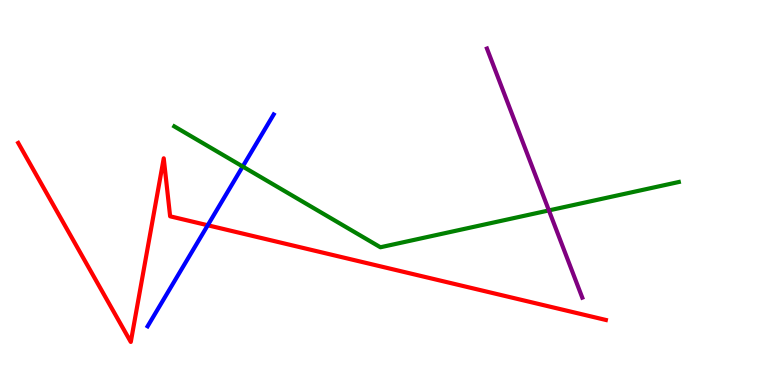[{'lines': ['blue', 'red'], 'intersections': [{'x': 2.68, 'y': 4.15}]}, {'lines': ['green', 'red'], 'intersections': []}, {'lines': ['purple', 'red'], 'intersections': []}, {'lines': ['blue', 'green'], 'intersections': [{'x': 3.13, 'y': 5.68}]}, {'lines': ['blue', 'purple'], 'intersections': []}, {'lines': ['green', 'purple'], 'intersections': [{'x': 7.08, 'y': 4.53}]}]